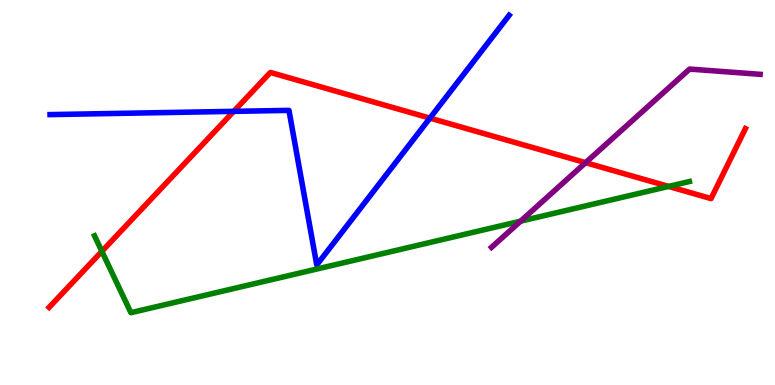[{'lines': ['blue', 'red'], 'intersections': [{'x': 3.02, 'y': 7.11}, {'x': 5.55, 'y': 6.93}]}, {'lines': ['green', 'red'], 'intersections': [{'x': 1.31, 'y': 3.47}, {'x': 8.63, 'y': 5.16}]}, {'lines': ['purple', 'red'], 'intersections': [{'x': 7.56, 'y': 5.77}]}, {'lines': ['blue', 'green'], 'intersections': []}, {'lines': ['blue', 'purple'], 'intersections': []}, {'lines': ['green', 'purple'], 'intersections': [{'x': 6.72, 'y': 4.26}]}]